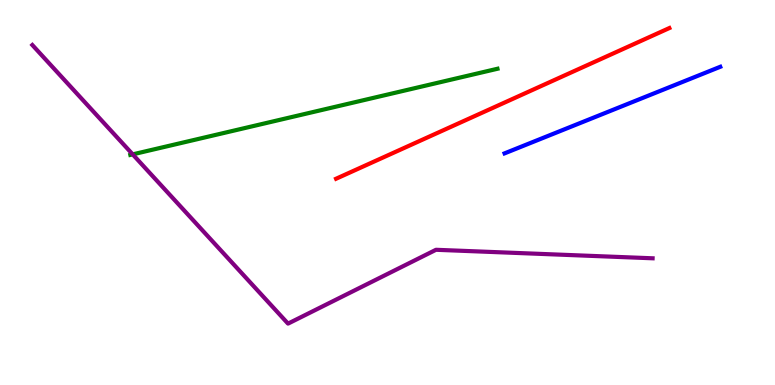[{'lines': ['blue', 'red'], 'intersections': []}, {'lines': ['green', 'red'], 'intersections': []}, {'lines': ['purple', 'red'], 'intersections': []}, {'lines': ['blue', 'green'], 'intersections': []}, {'lines': ['blue', 'purple'], 'intersections': []}, {'lines': ['green', 'purple'], 'intersections': [{'x': 1.71, 'y': 5.99}]}]